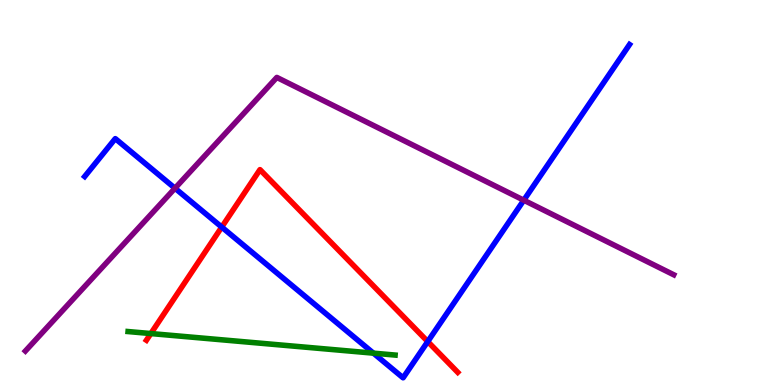[{'lines': ['blue', 'red'], 'intersections': [{'x': 2.86, 'y': 4.1}, {'x': 5.52, 'y': 1.13}]}, {'lines': ['green', 'red'], 'intersections': [{'x': 1.95, 'y': 1.34}]}, {'lines': ['purple', 'red'], 'intersections': []}, {'lines': ['blue', 'green'], 'intersections': [{'x': 4.82, 'y': 0.827}]}, {'lines': ['blue', 'purple'], 'intersections': [{'x': 2.26, 'y': 5.11}, {'x': 6.76, 'y': 4.8}]}, {'lines': ['green', 'purple'], 'intersections': []}]